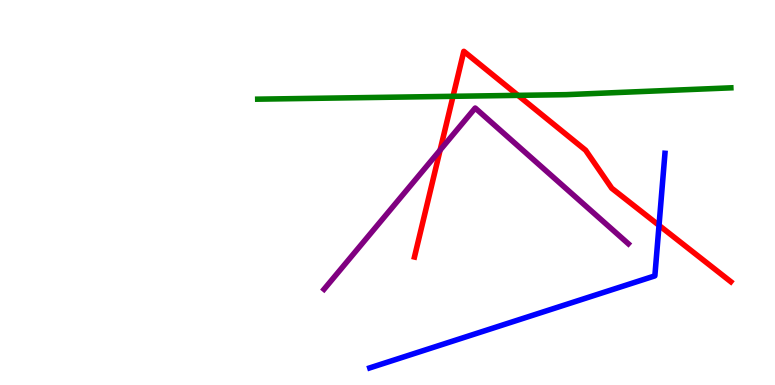[{'lines': ['blue', 'red'], 'intersections': [{'x': 8.5, 'y': 4.15}]}, {'lines': ['green', 'red'], 'intersections': [{'x': 5.85, 'y': 7.5}, {'x': 6.68, 'y': 7.52}]}, {'lines': ['purple', 'red'], 'intersections': [{'x': 5.68, 'y': 6.1}]}, {'lines': ['blue', 'green'], 'intersections': []}, {'lines': ['blue', 'purple'], 'intersections': []}, {'lines': ['green', 'purple'], 'intersections': []}]